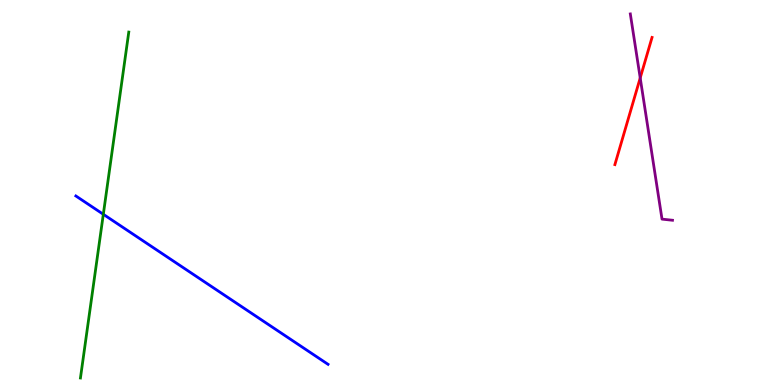[{'lines': ['blue', 'red'], 'intersections': []}, {'lines': ['green', 'red'], 'intersections': []}, {'lines': ['purple', 'red'], 'intersections': [{'x': 8.26, 'y': 7.98}]}, {'lines': ['blue', 'green'], 'intersections': [{'x': 1.33, 'y': 4.43}]}, {'lines': ['blue', 'purple'], 'intersections': []}, {'lines': ['green', 'purple'], 'intersections': []}]